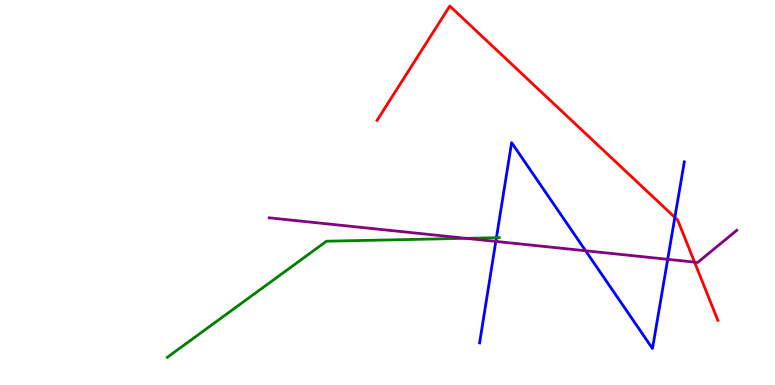[{'lines': ['blue', 'red'], 'intersections': [{'x': 8.71, 'y': 4.35}]}, {'lines': ['green', 'red'], 'intersections': []}, {'lines': ['purple', 'red'], 'intersections': [{'x': 8.96, 'y': 3.19}]}, {'lines': ['blue', 'green'], 'intersections': [{'x': 6.41, 'y': 3.83}]}, {'lines': ['blue', 'purple'], 'intersections': [{'x': 6.4, 'y': 3.73}, {'x': 7.56, 'y': 3.49}, {'x': 8.62, 'y': 3.26}]}, {'lines': ['green', 'purple'], 'intersections': [{'x': 6.02, 'y': 3.81}]}]